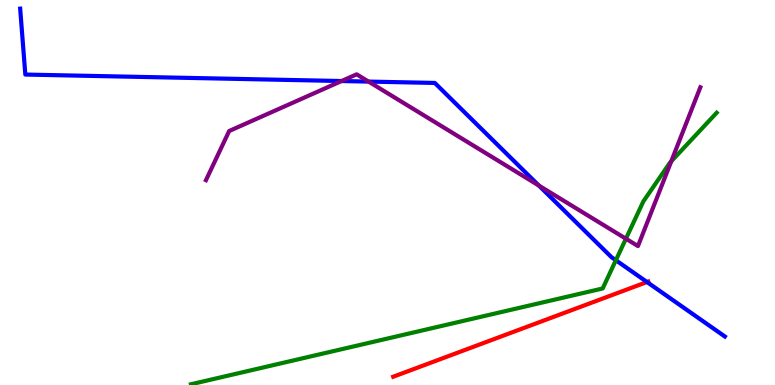[{'lines': ['blue', 'red'], 'intersections': [{'x': 8.35, 'y': 2.67}]}, {'lines': ['green', 'red'], 'intersections': []}, {'lines': ['purple', 'red'], 'intersections': []}, {'lines': ['blue', 'green'], 'intersections': [{'x': 7.95, 'y': 3.24}]}, {'lines': ['blue', 'purple'], 'intersections': [{'x': 4.41, 'y': 7.9}, {'x': 4.76, 'y': 7.88}, {'x': 6.95, 'y': 5.18}]}, {'lines': ['green', 'purple'], 'intersections': [{'x': 8.08, 'y': 3.8}, {'x': 8.66, 'y': 5.81}]}]